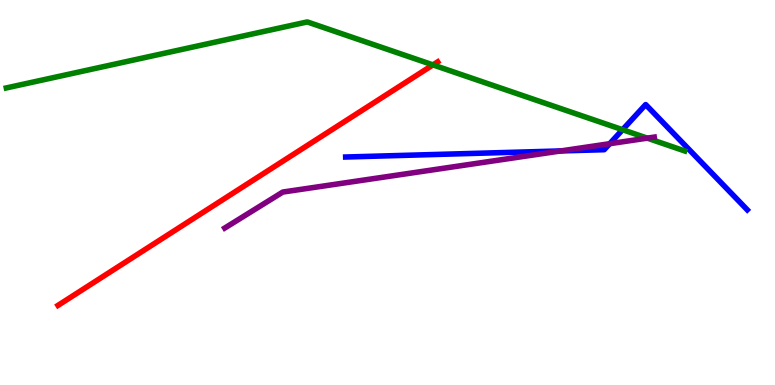[{'lines': ['blue', 'red'], 'intersections': []}, {'lines': ['green', 'red'], 'intersections': [{'x': 5.59, 'y': 8.31}]}, {'lines': ['purple', 'red'], 'intersections': []}, {'lines': ['blue', 'green'], 'intersections': [{'x': 8.03, 'y': 6.63}]}, {'lines': ['blue', 'purple'], 'intersections': [{'x': 7.24, 'y': 6.08}, {'x': 7.87, 'y': 6.27}]}, {'lines': ['green', 'purple'], 'intersections': [{'x': 8.35, 'y': 6.41}]}]